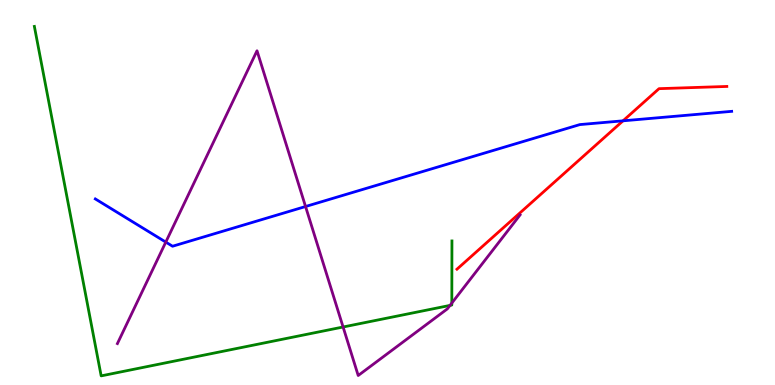[{'lines': ['blue', 'red'], 'intersections': [{'x': 8.04, 'y': 6.86}]}, {'lines': ['green', 'red'], 'intersections': []}, {'lines': ['purple', 'red'], 'intersections': []}, {'lines': ['blue', 'green'], 'intersections': []}, {'lines': ['blue', 'purple'], 'intersections': [{'x': 2.14, 'y': 3.71}, {'x': 3.94, 'y': 4.64}]}, {'lines': ['green', 'purple'], 'intersections': [{'x': 4.43, 'y': 1.51}, {'x': 5.81, 'y': 2.07}, {'x': 5.83, 'y': 2.13}]}]